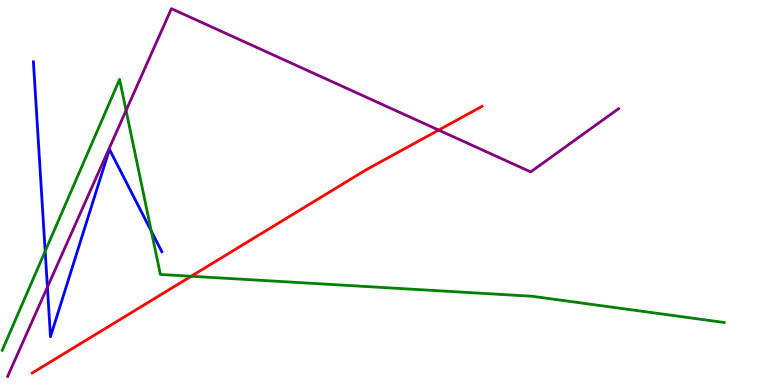[{'lines': ['blue', 'red'], 'intersections': []}, {'lines': ['green', 'red'], 'intersections': [{'x': 2.47, 'y': 2.82}]}, {'lines': ['purple', 'red'], 'intersections': [{'x': 5.66, 'y': 6.62}]}, {'lines': ['blue', 'green'], 'intersections': [{'x': 0.583, 'y': 3.48}, {'x': 1.95, 'y': 3.99}]}, {'lines': ['blue', 'purple'], 'intersections': [{'x': 0.612, 'y': 2.54}]}, {'lines': ['green', 'purple'], 'intersections': [{'x': 1.63, 'y': 7.13}]}]